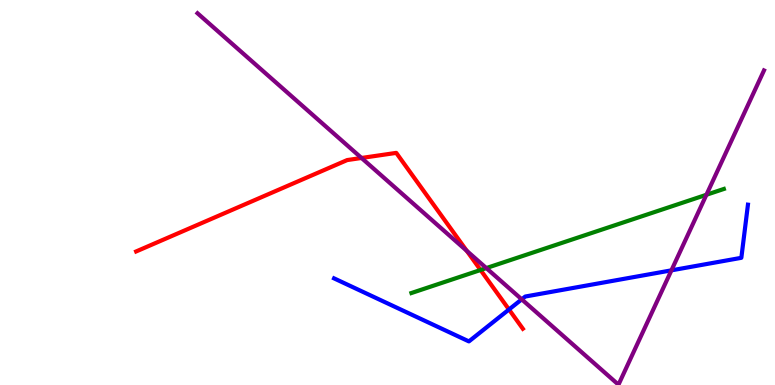[{'lines': ['blue', 'red'], 'intersections': [{'x': 6.57, 'y': 1.96}]}, {'lines': ['green', 'red'], 'intersections': [{'x': 6.2, 'y': 2.99}]}, {'lines': ['purple', 'red'], 'intersections': [{'x': 4.66, 'y': 5.9}, {'x': 6.02, 'y': 3.48}]}, {'lines': ['blue', 'green'], 'intersections': []}, {'lines': ['blue', 'purple'], 'intersections': [{'x': 6.73, 'y': 2.22}, {'x': 8.66, 'y': 2.98}]}, {'lines': ['green', 'purple'], 'intersections': [{'x': 6.27, 'y': 3.04}, {'x': 9.12, 'y': 4.94}]}]